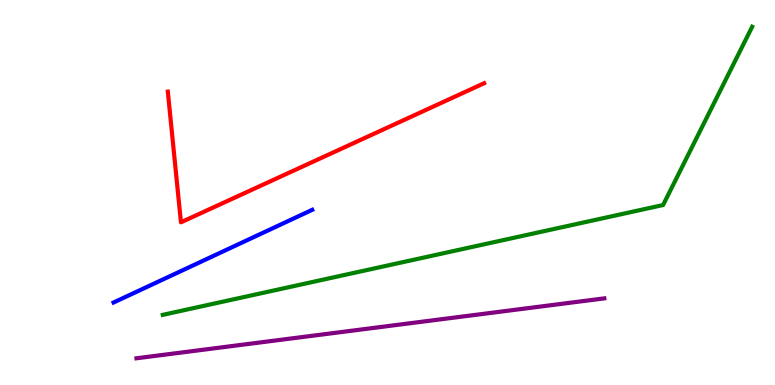[{'lines': ['blue', 'red'], 'intersections': []}, {'lines': ['green', 'red'], 'intersections': []}, {'lines': ['purple', 'red'], 'intersections': []}, {'lines': ['blue', 'green'], 'intersections': []}, {'lines': ['blue', 'purple'], 'intersections': []}, {'lines': ['green', 'purple'], 'intersections': []}]